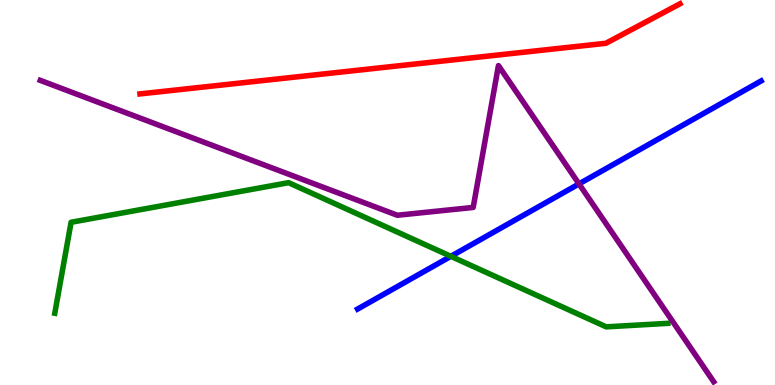[{'lines': ['blue', 'red'], 'intersections': []}, {'lines': ['green', 'red'], 'intersections': []}, {'lines': ['purple', 'red'], 'intersections': []}, {'lines': ['blue', 'green'], 'intersections': [{'x': 5.82, 'y': 3.34}]}, {'lines': ['blue', 'purple'], 'intersections': [{'x': 7.47, 'y': 5.22}]}, {'lines': ['green', 'purple'], 'intersections': []}]